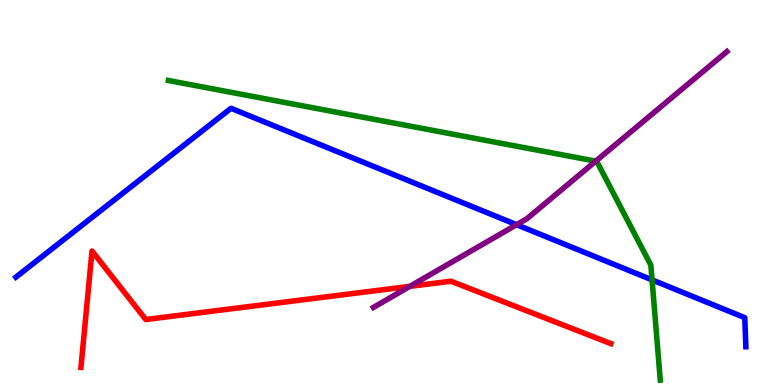[{'lines': ['blue', 'red'], 'intersections': []}, {'lines': ['green', 'red'], 'intersections': []}, {'lines': ['purple', 'red'], 'intersections': [{'x': 5.29, 'y': 2.56}]}, {'lines': ['blue', 'green'], 'intersections': [{'x': 8.41, 'y': 2.73}]}, {'lines': ['blue', 'purple'], 'intersections': [{'x': 6.67, 'y': 4.16}]}, {'lines': ['green', 'purple'], 'intersections': [{'x': 7.69, 'y': 5.81}]}]